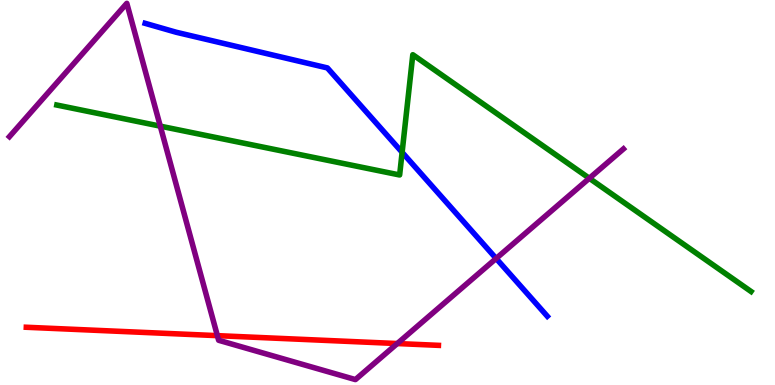[{'lines': ['blue', 'red'], 'intersections': []}, {'lines': ['green', 'red'], 'intersections': []}, {'lines': ['purple', 'red'], 'intersections': [{'x': 2.8, 'y': 1.28}, {'x': 5.13, 'y': 1.08}]}, {'lines': ['blue', 'green'], 'intersections': [{'x': 5.19, 'y': 6.04}]}, {'lines': ['blue', 'purple'], 'intersections': [{'x': 6.4, 'y': 3.29}]}, {'lines': ['green', 'purple'], 'intersections': [{'x': 2.07, 'y': 6.72}, {'x': 7.6, 'y': 5.37}]}]